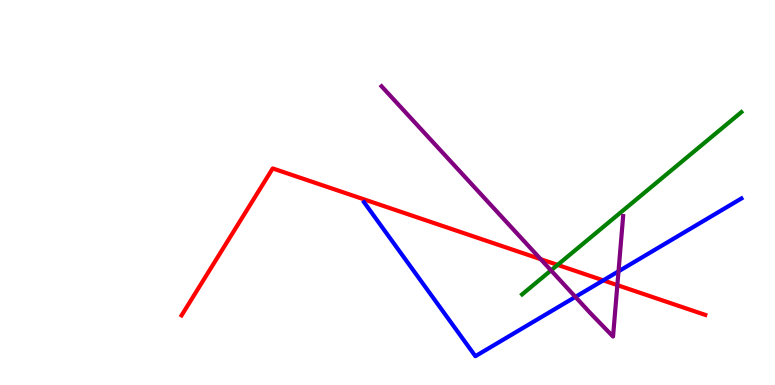[{'lines': ['blue', 'red'], 'intersections': [{'x': 7.78, 'y': 2.72}]}, {'lines': ['green', 'red'], 'intersections': [{'x': 7.19, 'y': 3.12}]}, {'lines': ['purple', 'red'], 'intersections': [{'x': 6.98, 'y': 3.27}, {'x': 7.97, 'y': 2.59}]}, {'lines': ['blue', 'green'], 'intersections': []}, {'lines': ['blue', 'purple'], 'intersections': [{'x': 7.42, 'y': 2.29}, {'x': 7.98, 'y': 2.95}]}, {'lines': ['green', 'purple'], 'intersections': [{'x': 7.11, 'y': 2.98}]}]